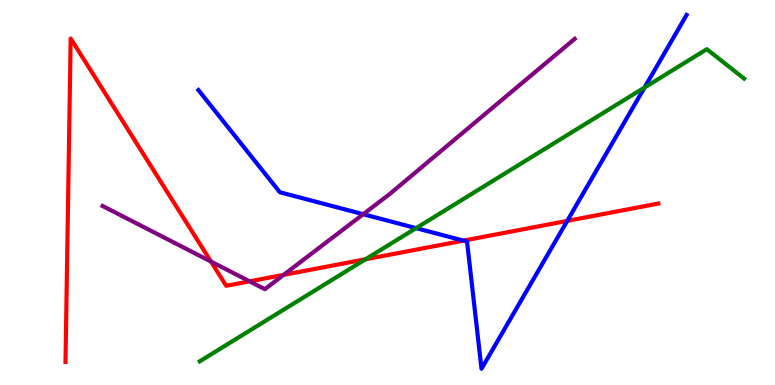[{'lines': ['blue', 'red'], 'intersections': [{'x': 5.98, 'y': 3.75}, {'x': 7.32, 'y': 4.26}]}, {'lines': ['green', 'red'], 'intersections': [{'x': 4.72, 'y': 3.27}]}, {'lines': ['purple', 'red'], 'intersections': [{'x': 2.72, 'y': 3.21}, {'x': 3.22, 'y': 2.69}, {'x': 3.66, 'y': 2.86}]}, {'lines': ['blue', 'green'], 'intersections': [{'x': 5.37, 'y': 4.07}, {'x': 8.32, 'y': 7.73}]}, {'lines': ['blue', 'purple'], 'intersections': [{'x': 4.69, 'y': 4.44}]}, {'lines': ['green', 'purple'], 'intersections': []}]